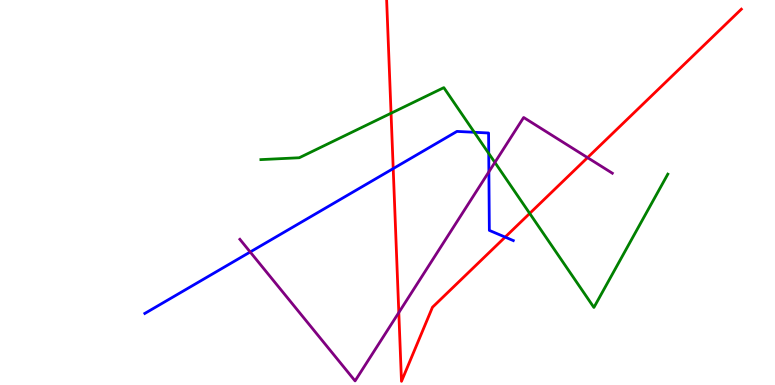[{'lines': ['blue', 'red'], 'intersections': [{'x': 5.07, 'y': 5.62}, {'x': 6.52, 'y': 3.84}]}, {'lines': ['green', 'red'], 'intersections': [{'x': 5.05, 'y': 7.06}, {'x': 6.83, 'y': 4.46}]}, {'lines': ['purple', 'red'], 'intersections': [{'x': 5.15, 'y': 1.88}, {'x': 7.58, 'y': 5.91}]}, {'lines': ['blue', 'green'], 'intersections': [{'x': 6.12, 'y': 6.56}, {'x': 6.31, 'y': 6.01}]}, {'lines': ['blue', 'purple'], 'intersections': [{'x': 3.23, 'y': 3.45}, {'x': 6.31, 'y': 5.54}]}, {'lines': ['green', 'purple'], 'intersections': [{'x': 6.39, 'y': 5.78}]}]